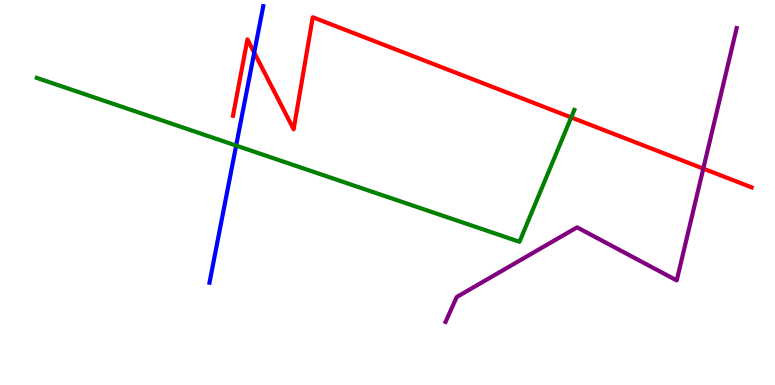[{'lines': ['blue', 'red'], 'intersections': [{'x': 3.28, 'y': 8.63}]}, {'lines': ['green', 'red'], 'intersections': [{'x': 7.37, 'y': 6.95}]}, {'lines': ['purple', 'red'], 'intersections': [{'x': 9.07, 'y': 5.62}]}, {'lines': ['blue', 'green'], 'intersections': [{'x': 3.05, 'y': 6.22}]}, {'lines': ['blue', 'purple'], 'intersections': []}, {'lines': ['green', 'purple'], 'intersections': []}]